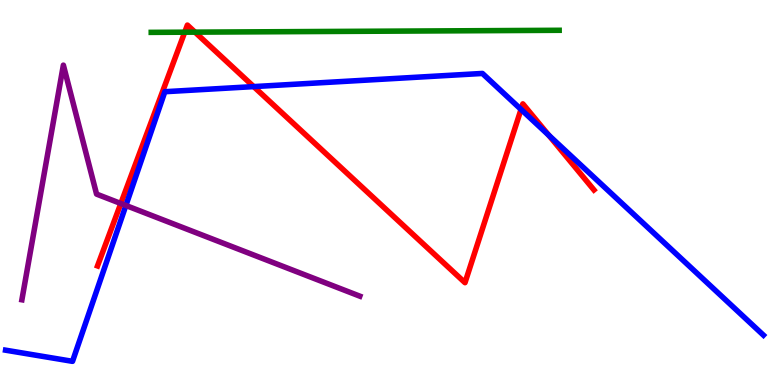[{'lines': ['blue', 'red'], 'intersections': [{'x': 3.27, 'y': 7.75}, {'x': 6.72, 'y': 7.16}, {'x': 7.08, 'y': 6.49}]}, {'lines': ['green', 'red'], 'intersections': [{'x': 2.38, 'y': 9.16}, {'x': 2.52, 'y': 9.17}]}, {'lines': ['purple', 'red'], 'intersections': [{'x': 1.56, 'y': 4.71}]}, {'lines': ['blue', 'green'], 'intersections': []}, {'lines': ['blue', 'purple'], 'intersections': [{'x': 1.62, 'y': 4.66}]}, {'lines': ['green', 'purple'], 'intersections': []}]